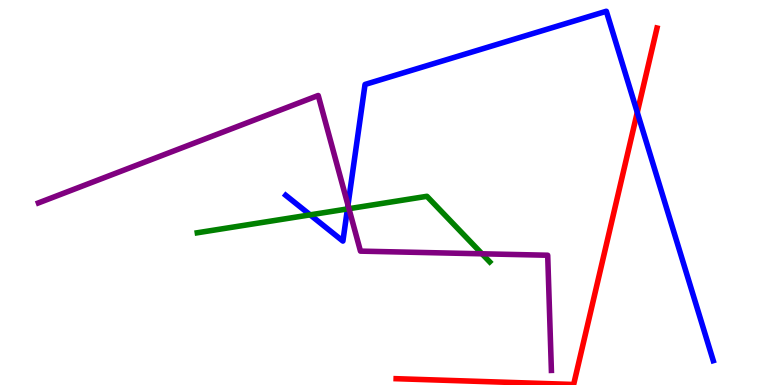[{'lines': ['blue', 'red'], 'intersections': [{'x': 8.22, 'y': 7.08}]}, {'lines': ['green', 'red'], 'intersections': []}, {'lines': ['purple', 'red'], 'intersections': []}, {'lines': ['blue', 'green'], 'intersections': [{'x': 4.0, 'y': 4.42}, {'x': 4.48, 'y': 4.57}]}, {'lines': ['blue', 'purple'], 'intersections': [{'x': 4.49, 'y': 4.67}]}, {'lines': ['green', 'purple'], 'intersections': [{'x': 4.5, 'y': 4.58}, {'x': 6.22, 'y': 3.41}]}]